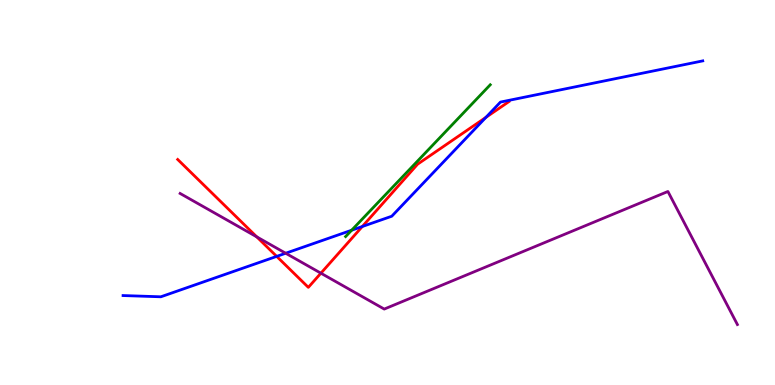[{'lines': ['blue', 'red'], 'intersections': [{'x': 3.57, 'y': 3.34}, {'x': 4.67, 'y': 4.12}, {'x': 6.27, 'y': 6.95}]}, {'lines': ['green', 'red'], 'intersections': []}, {'lines': ['purple', 'red'], 'intersections': [{'x': 3.31, 'y': 3.85}, {'x': 4.14, 'y': 2.9}]}, {'lines': ['blue', 'green'], 'intersections': [{'x': 4.54, 'y': 4.02}]}, {'lines': ['blue', 'purple'], 'intersections': [{'x': 3.69, 'y': 3.42}]}, {'lines': ['green', 'purple'], 'intersections': []}]